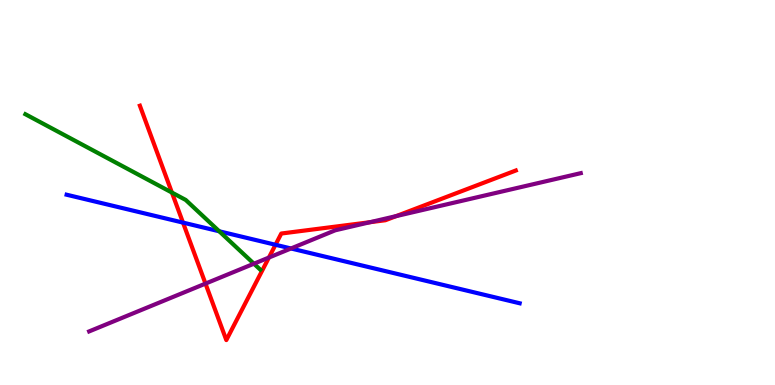[{'lines': ['blue', 'red'], 'intersections': [{'x': 2.36, 'y': 4.22}, {'x': 3.55, 'y': 3.64}]}, {'lines': ['green', 'red'], 'intersections': [{'x': 2.22, 'y': 5.0}]}, {'lines': ['purple', 'red'], 'intersections': [{'x': 2.65, 'y': 2.63}, {'x': 3.47, 'y': 3.31}, {'x': 4.77, 'y': 4.23}, {'x': 5.11, 'y': 4.39}]}, {'lines': ['blue', 'green'], 'intersections': [{'x': 2.83, 'y': 3.99}]}, {'lines': ['blue', 'purple'], 'intersections': [{'x': 3.75, 'y': 3.55}]}, {'lines': ['green', 'purple'], 'intersections': [{'x': 3.28, 'y': 3.15}]}]